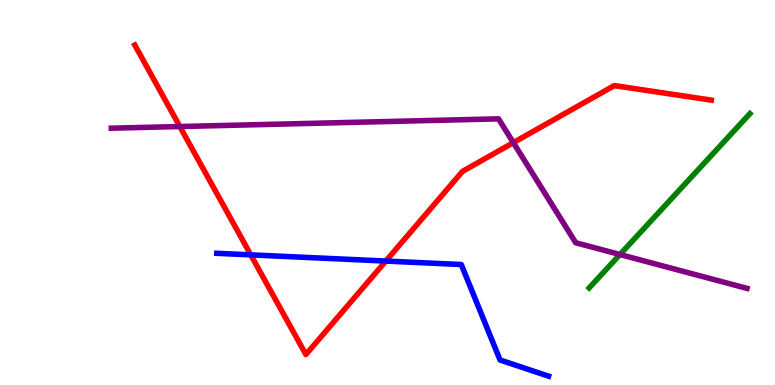[{'lines': ['blue', 'red'], 'intersections': [{'x': 3.24, 'y': 3.38}, {'x': 4.98, 'y': 3.22}]}, {'lines': ['green', 'red'], 'intersections': []}, {'lines': ['purple', 'red'], 'intersections': [{'x': 2.32, 'y': 6.71}, {'x': 6.62, 'y': 6.3}]}, {'lines': ['blue', 'green'], 'intersections': []}, {'lines': ['blue', 'purple'], 'intersections': []}, {'lines': ['green', 'purple'], 'intersections': [{'x': 8.0, 'y': 3.39}]}]